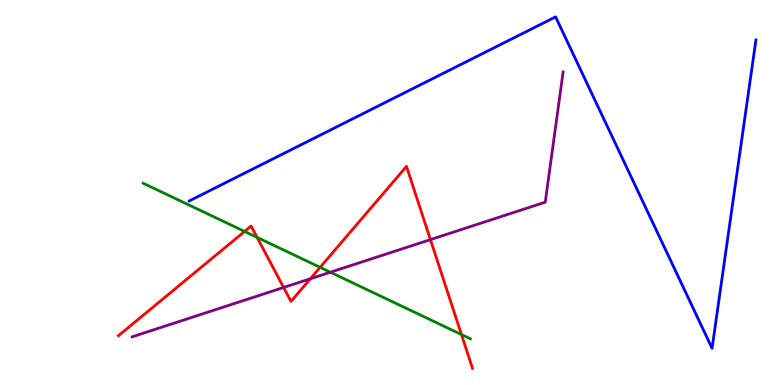[{'lines': ['blue', 'red'], 'intersections': []}, {'lines': ['green', 'red'], 'intersections': [{'x': 3.16, 'y': 3.99}, {'x': 3.32, 'y': 3.83}, {'x': 4.13, 'y': 3.06}, {'x': 5.95, 'y': 1.31}]}, {'lines': ['purple', 'red'], 'intersections': [{'x': 3.66, 'y': 2.53}, {'x': 4.0, 'y': 2.76}, {'x': 5.55, 'y': 3.78}]}, {'lines': ['blue', 'green'], 'intersections': []}, {'lines': ['blue', 'purple'], 'intersections': []}, {'lines': ['green', 'purple'], 'intersections': [{'x': 4.26, 'y': 2.93}]}]